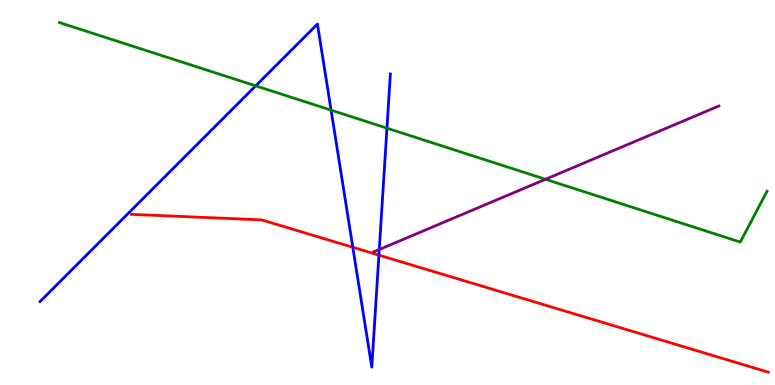[{'lines': ['blue', 'red'], 'intersections': [{'x': 4.55, 'y': 3.58}, {'x': 4.89, 'y': 3.37}]}, {'lines': ['green', 'red'], 'intersections': []}, {'lines': ['purple', 'red'], 'intersections': []}, {'lines': ['blue', 'green'], 'intersections': [{'x': 3.3, 'y': 7.77}, {'x': 4.27, 'y': 7.14}, {'x': 4.99, 'y': 6.67}]}, {'lines': ['blue', 'purple'], 'intersections': [{'x': 4.89, 'y': 3.52}]}, {'lines': ['green', 'purple'], 'intersections': [{'x': 7.04, 'y': 5.34}]}]